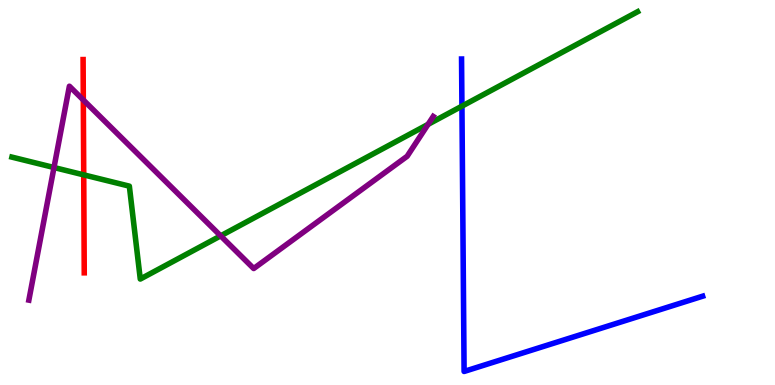[{'lines': ['blue', 'red'], 'intersections': []}, {'lines': ['green', 'red'], 'intersections': [{'x': 1.08, 'y': 5.46}]}, {'lines': ['purple', 'red'], 'intersections': [{'x': 1.08, 'y': 7.4}]}, {'lines': ['blue', 'green'], 'intersections': [{'x': 5.96, 'y': 7.24}]}, {'lines': ['blue', 'purple'], 'intersections': []}, {'lines': ['green', 'purple'], 'intersections': [{'x': 0.697, 'y': 5.65}, {'x': 2.85, 'y': 3.87}, {'x': 5.52, 'y': 6.77}]}]